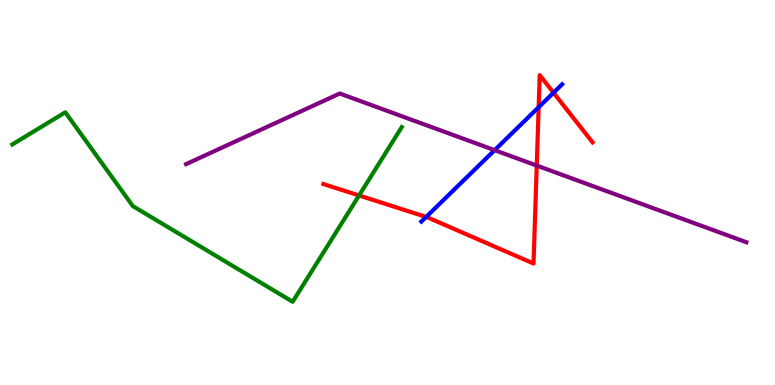[{'lines': ['blue', 'red'], 'intersections': [{'x': 5.5, 'y': 4.37}, {'x': 6.95, 'y': 7.22}, {'x': 7.14, 'y': 7.59}]}, {'lines': ['green', 'red'], 'intersections': [{'x': 4.63, 'y': 4.92}]}, {'lines': ['purple', 'red'], 'intersections': [{'x': 6.93, 'y': 5.7}]}, {'lines': ['blue', 'green'], 'intersections': []}, {'lines': ['blue', 'purple'], 'intersections': [{'x': 6.38, 'y': 6.1}]}, {'lines': ['green', 'purple'], 'intersections': []}]